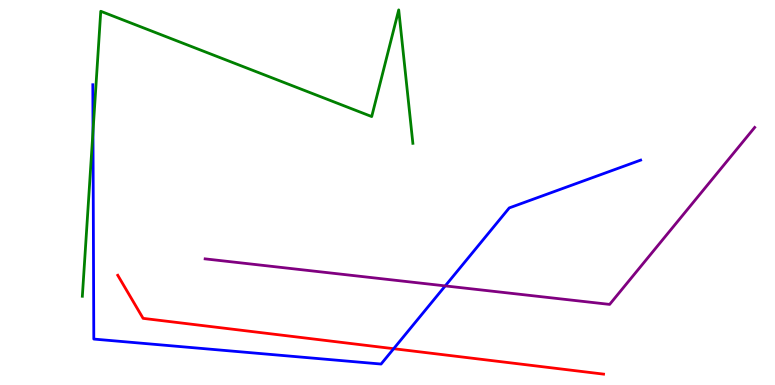[{'lines': ['blue', 'red'], 'intersections': [{'x': 5.08, 'y': 0.943}]}, {'lines': ['green', 'red'], 'intersections': []}, {'lines': ['purple', 'red'], 'intersections': []}, {'lines': ['blue', 'green'], 'intersections': [{'x': 1.2, 'y': 6.59}]}, {'lines': ['blue', 'purple'], 'intersections': [{'x': 5.74, 'y': 2.57}]}, {'lines': ['green', 'purple'], 'intersections': []}]